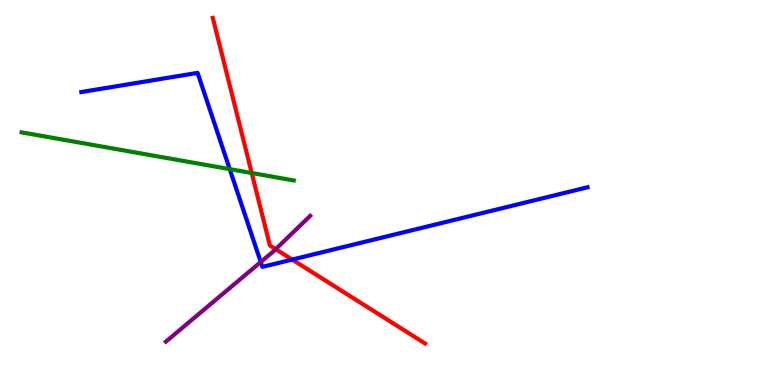[{'lines': ['blue', 'red'], 'intersections': [{'x': 3.77, 'y': 3.26}]}, {'lines': ['green', 'red'], 'intersections': [{'x': 3.25, 'y': 5.51}]}, {'lines': ['purple', 'red'], 'intersections': [{'x': 3.56, 'y': 3.53}]}, {'lines': ['blue', 'green'], 'intersections': [{'x': 2.96, 'y': 5.61}]}, {'lines': ['blue', 'purple'], 'intersections': [{'x': 3.36, 'y': 3.19}]}, {'lines': ['green', 'purple'], 'intersections': []}]